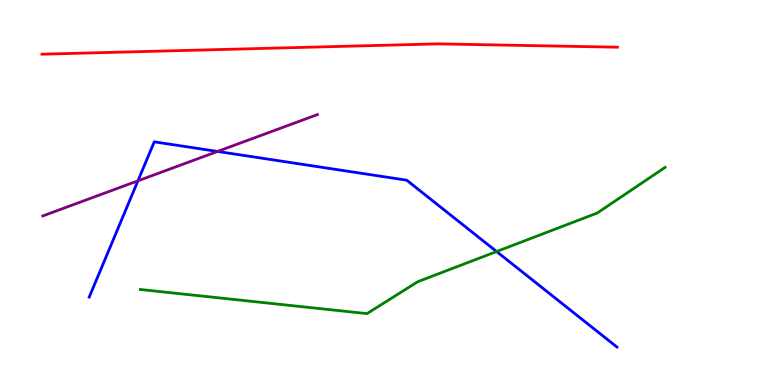[{'lines': ['blue', 'red'], 'intersections': []}, {'lines': ['green', 'red'], 'intersections': []}, {'lines': ['purple', 'red'], 'intersections': []}, {'lines': ['blue', 'green'], 'intersections': [{'x': 6.41, 'y': 3.47}]}, {'lines': ['blue', 'purple'], 'intersections': [{'x': 1.78, 'y': 5.3}, {'x': 2.81, 'y': 6.07}]}, {'lines': ['green', 'purple'], 'intersections': []}]